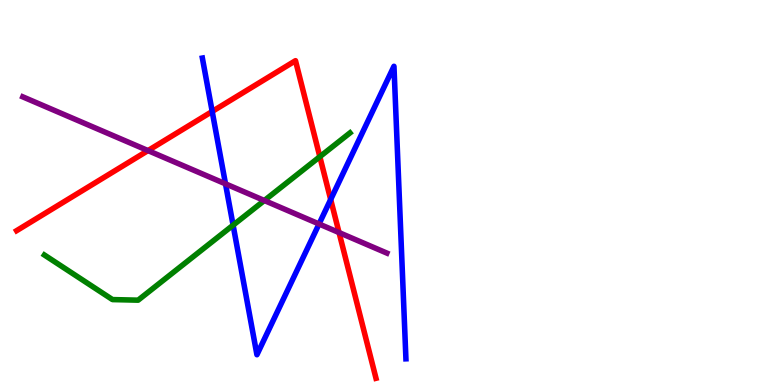[{'lines': ['blue', 'red'], 'intersections': [{'x': 2.74, 'y': 7.1}, {'x': 4.27, 'y': 4.82}]}, {'lines': ['green', 'red'], 'intersections': [{'x': 4.13, 'y': 5.93}]}, {'lines': ['purple', 'red'], 'intersections': [{'x': 1.91, 'y': 6.09}, {'x': 4.37, 'y': 3.96}]}, {'lines': ['blue', 'green'], 'intersections': [{'x': 3.01, 'y': 4.15}]}, {'lines': ['blue', 'purple'], 'intersections': [{'x': 2.91, 'y': 5.22}, {'x': 4.12, 'y': 4.18}]}, {'lines': ['green', 'purple'], 'intersections': [{'x': 3.41, 'y': 4.79}]}]